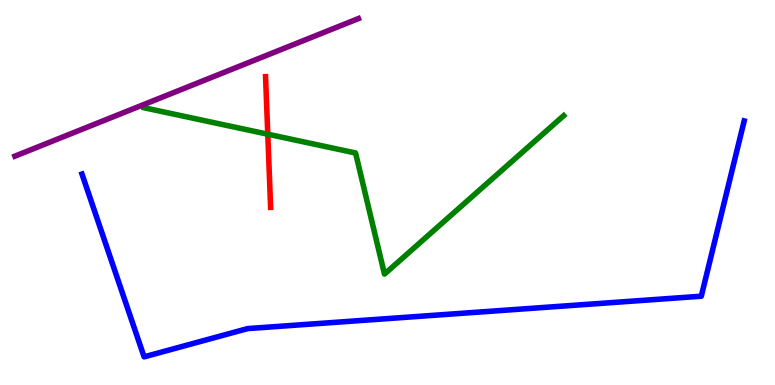[{'lines': ['blue', 'red'], 'intersections': []}, {'lines': ['green', 'red'], 'intersections': [{'x': 3.46, 'y': 6.51}]}, {'lines': ['purple', 'red'], 'intersections': []}, {'lines': ['blue', 'green'], 'intersections': []}, {'lines': ['blue', 'purple'], 'intersections': []}, {'lines': ['green', 'purple'], 'intersections': []}]